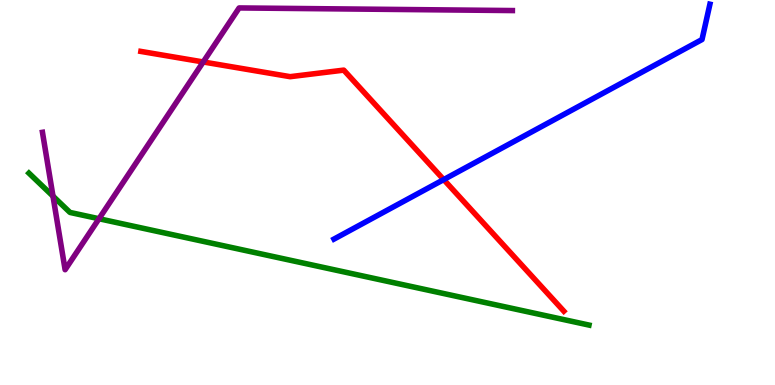[{'lines': ['blue', 'red'], 'intersections': [{'x': 5.73, 'y': 5.34}]}, {'lines': ['green', 'red'], 'intersections': []}, {'lines': ['purple', 'red'], 'intersections': [{'x': 2.62, 'y': 8.39}]}, {'lines': ['blue', 'green'], 'intersections': []}, {'lines': ['blue', 'purple'], 'intersections': []}, {'lines': ['green', 'purple'], 'intersections': [{'x': 0.684, 'y': 4.91}, {'x': 1.28, 'y': 4.32}]}]